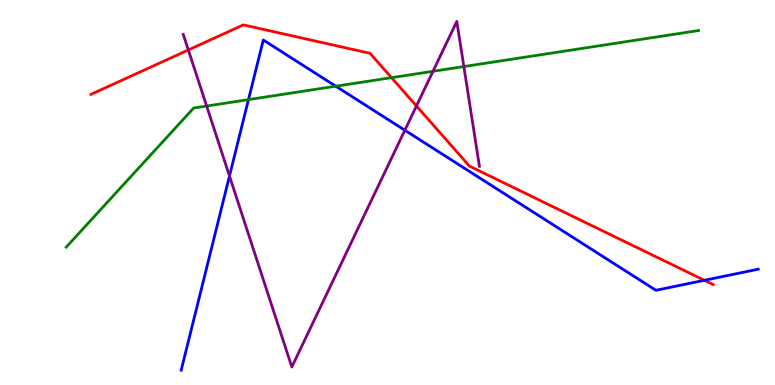[{'lines': ['blue', 'red'], 'intersections': [{'x': 9.09, 'y': 2.72}]}, {'lines': ['green', 'red'], 'intersections': [{'x': 5.05, 'y': 7.98}]}, {'lines': ['purple', 'red'], 'intersections': [{'x': 2.43, 'y': 8.7}, {'x': 5.37, 'y': 7.25}]}, {'lines': ['blue', 'green'], 'intersections': [{'x': 3.21, 'y': 7.41}, {'x': 4.33, 'y': 7.76}]}, {'lines': ['blue', 'purple'], 'intersections': [{'x': 2.96, 'y': 5.43}, {'x': 5.22, 'y': 6.62}]}, {'lines': ['green', 'purple'], 'intersections': [{'x': 2.67, 'y': 7.25}, {'x': 5.59, 'y': 8.15}, {'x': 5.99, 'y': 8.27}]}]